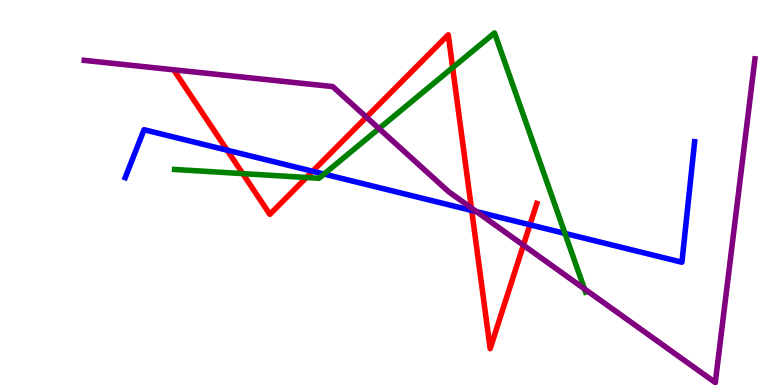[{'lines': ['blue', 'red'], 'intersections': [{'x': 2.93, 'y': 6.1}, {'x': 4.03, 'y': 5.55}, {'x': 6.09, 'y': 4.53}, {'x': 6.84, 'y': 4.16}]}, {'lines': ['green', 'red'], 'intersections': [{'x': 3.13, 'y': 5.49}, {'x': 3.95, 'y': 5.39}, {'x': 5.84, 'y': 8.24}]}, {'lines': ['purple', 'red'], 'intersections': [{'x': 4.73, 'y': 6.96}, {'x': 6.08, 'y': 4.6}, {'x': 6.75, 'y': 3.63}]}, {'lines': ['blue', 'green'], 'intersections': [{'x': 4.18, 'y': 5.48}, {'x': 7.29, 'y': 3.94}]}, {'lines': ['blue', 'purple'], 'intersections': [{'x': 6.15, 'y': 4.5}]}, {'lines': ['green', 'purple'], 'intersections': [{'x': 4.89, 'y': 6.66}, {'x': 7.54, 'y': 2.5}]}]